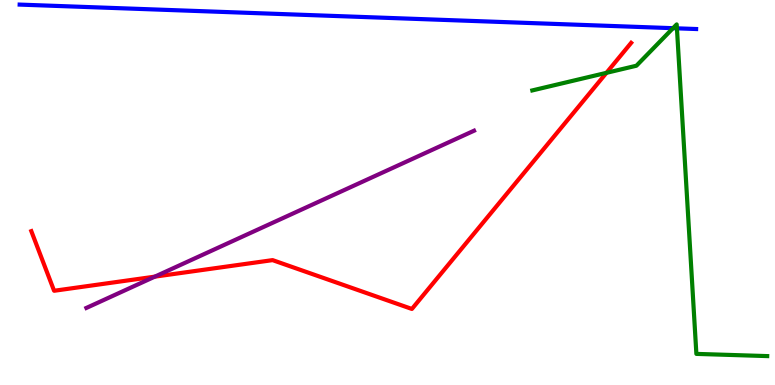[{'lines': ['blue', 'red'], 'intersections': []}, {'lines': ['green', 'red'], 'intersections': [{'x': 7.83, 'y': 8.11}]}, {'lines': ['purple', 'red'], 'intersections': [{'x': 2.0, 'y': 2.81}]}, {'lines': ['blue', 'green'], 'intersections': [{'x': 8.68, 'y': 9.27}, {'x': 8.73, 'y': 9.26}]}, {'lines': ['blue', 'purple'], 'intersections': []}, {'lines': ['green', 'purple'], 'intersections': []}]